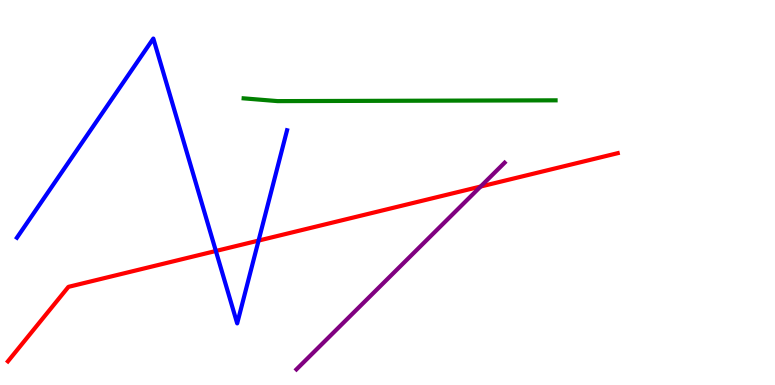[{'lines': ['blue', 'red'], 'intersections': [{'x': 2.79, 'y': 3.48}, {'x': 3.34, 'y': 3.75}]}, {'lines': ['green', 'red'], 'intersections': []}, {'lines': ['purple', 'red'], 'intersections': [{'x': 6.2, 'y': 5.15}]}, {'lines': ['blue', 'green'], 'intersections': []}, {'lines': ['blue', 'purple'], 'intersections': []}, {'lines': ['green', 'purple'], 'intersections': []}]